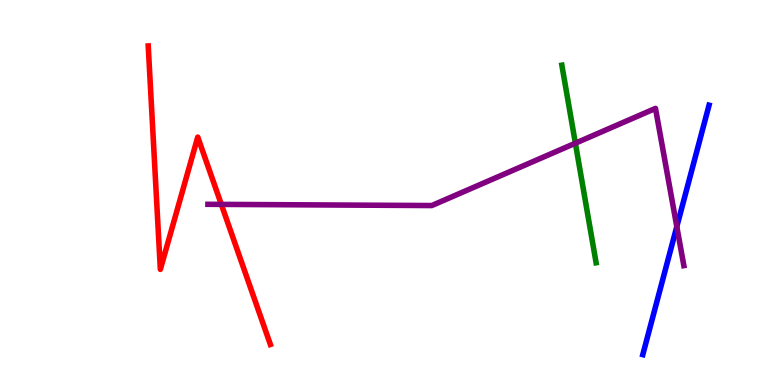[{'lines': ['blue', 'red'], 'intersections': []}, {'lines': ['green', 'red'], 'intersections': []}, {'lines': ['purple', 'red'], 'intersections': [{'x': 2.86, 'y': 4.69}]}, {'lines': ['blue', 'green'], 'intersections': []}, {'lines': ['blue', 'purple'], 'intersections': [{'x': 8.73, 'y': 4.11}]}, {'lines': ['green', 'purple'], 'intersections': [{'x': 7.42, 'y': 6.28}]}]